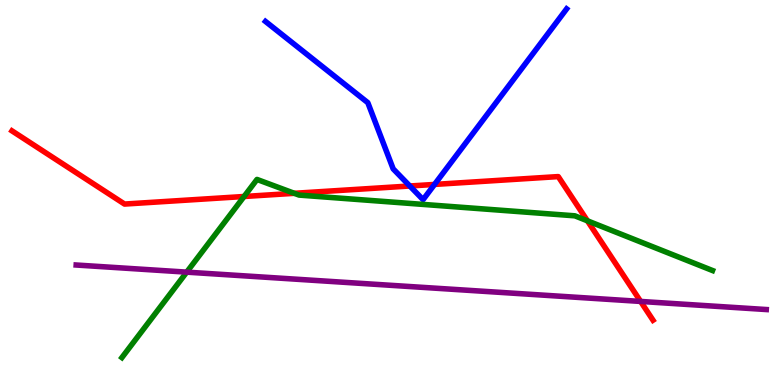[{'lines': ['blue', 'red'], 'intersections': [{'x': 5.29, 'y': 5.17}, {'x': 5.61, 'y': 5.21}]}, {'lines': ['green', 'red'], 'intersections': [{'x': 3.15, 'y': 4.9}, {'x': 3.8, 'y': 4.98}, {'x': 7.58, 'y': 4.26}]}, {'lines': ['purple', 'red'], 'intersections': [{'x': 8.27, 'y': 2.17}]}, {'lines': ['blue', 'green'], 'intersections': []}, {'lines': ['blue', 'purple'], 'intersections': []}, {'lines': ['green', 'purple'], 'intersections': [{'x': 2.41, 'y': 2.93}]}]